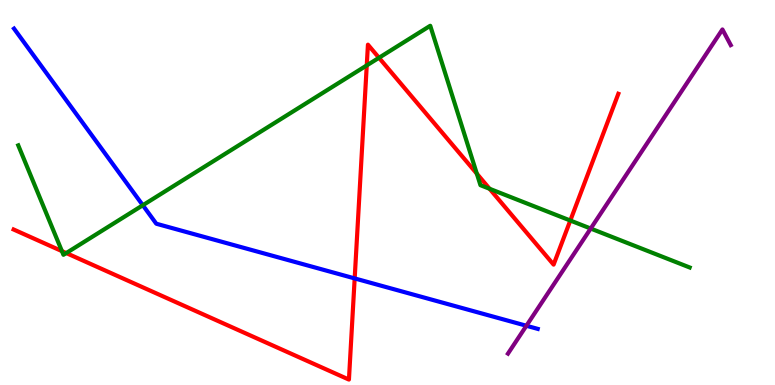[{'lines': ['blue', 'red'], 'intersections': [{'x': 4.58, 'y': 2.77}]}, {'lines': ['green', 'red'], 'intersections': [{'x': 0.799, 'y': 3.48}, {'x': 0.855, 'y': 3.43}, {'x': 4.73, 'y': 8.3}, {'x': 4.89, 'y': 8.5}, {'x': 6.15, 'y': 5.49}, {'x': 6.32, 'y': 5.1}, {'x': 7.36, 'y': 4.27}]}, {'lines': ['purple', 'red'], 'intersections': []}, {'lines': ['blue', 'green'], 'intersections': [{'x': 1.84, 'y': 4.67}]}, {'lines': ['blue', 'purple'], 'intersections': [{'x': 6.79, 'y': 1.54}]}, {'lines': ['green', 'purple'], 'intersections': [{'x': 7.62, 'y': 4.06}]}]